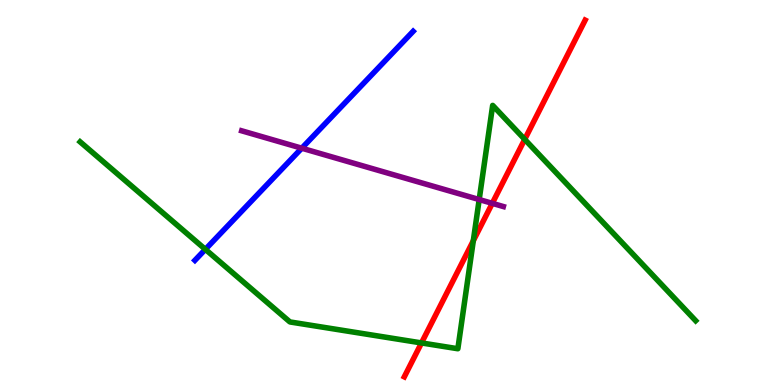[{'lines': ['blue', 'red'], 'intersections': []}, {'lines': ['green', 'red'], 'intersections': [{'x': 5.44, 'y': 1.09}, {'x': 6.11, 'y': 3.75}, {'x': 6.77, 'y': 6.38}]}, {'lines': ['purple', 'red'], 'intersections': [{'x': 6.35, 'y': 4.72}]}, {'lines': ['blue', 'green'], 'intersections': [{'x': 2.65, 'y': 3.52}]}, {'lines': ['blue', 'purple'], 'intersections': [{'x': 3.89, 'y': 6.15}]}, {'lines': ['green', 'purple'], 'intersections': [{'x': 6.18, 'y': 4.82}]}]